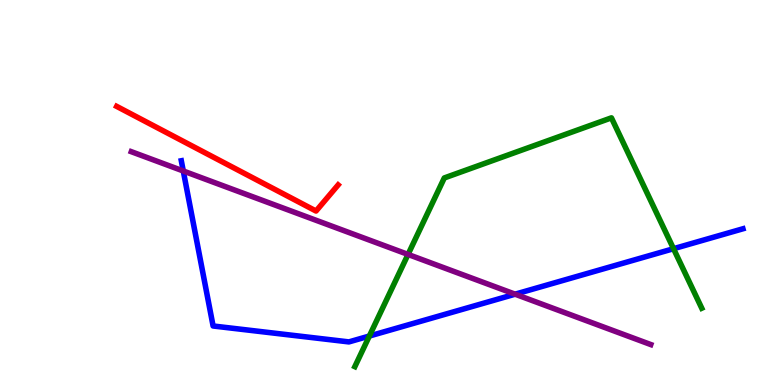[{'lines': ['blue', 'red'], 'intersections': []}, {'lines': ['green', 'red'], 'intersections': []}, {'lines': ['purple', 'red'], 'intersections': []}, {'lines': ['blue', 'green'], 'intersections': [{'x': 4.77, 'y': 1.27}, {'x': 8.69, 'y': 3.54}]}, {'lines': ['blue', 'purple'], 'intersections': [{'x': 2.36, 'y': 5.56}, {'x': 6.65, 'y': 2.36}]}, {'lines': ['green', 'purple'], 'intersections': [{'x': 5.27, 'y': 3.39}]}]